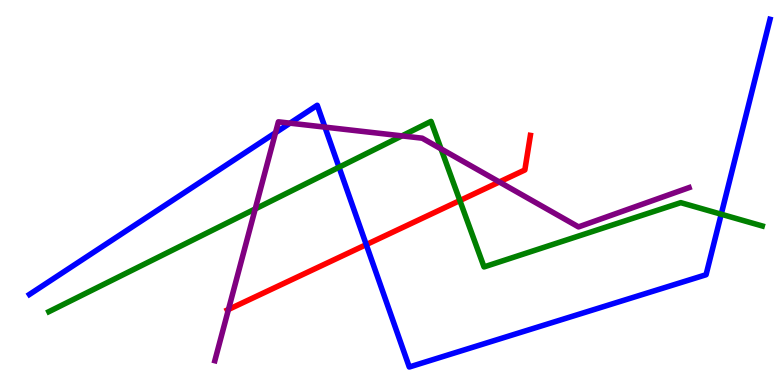[{'lines': ['blue', 'red'], 'intersections': [{'x': 4.73, 'y': 3.65}]}, {'lines': ['green', 'red'], 'intersections': [{'x': 5.93, 'y': 4.79}]}, {'lines': ['purple', 'red'], 'intersections': [{'x': 2.95, 'y': 1.96}, {'x': 6.44, 'y': 5.27}]}, {'lines': ['blue', 'green'], 'intersections': [{'x': 4.37, 'y': 5.66}, {'x': 9.31, 'y': 4.44}]}, {'lines': ['blue', 'purple'], 'intersections': [{'x': 3.55, 'y': 6.55}, {'x': 3.74, 'y': 6.8}, {'x': 4.19, 'y': 6.7}]}, {'lines': ['green', 'purple'], 'intersections': [{'x': 3.29, 'y': 4.57}, {'x': 5.19, 'y': 6.47}, {'x': 5.69, 'y': 6.13}]}]